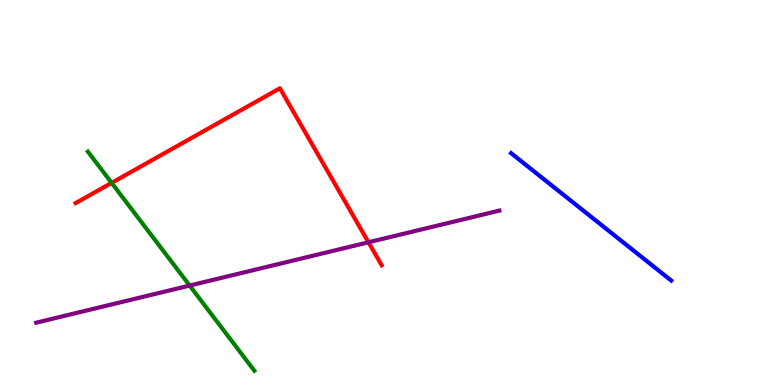[{'lines': ['blue', 'red'], 'intersections': []}, {'lines': ['green', 'red'], 'intersections': [{'x': 1.44, 'y': 5.25}]}, {'lines': ['purple', 'red'], 'intersections': [{'x': 4.75, 'y': 3.71}]}, {'lines': ['blue', 'green'], 'intersections': []}, {'lines': ['blue', 'purple'], 'intersections': []}, {'lines': ['green', 'purple'], 'intersections': [{'x': 2.45, 'y': 2.58}]}]